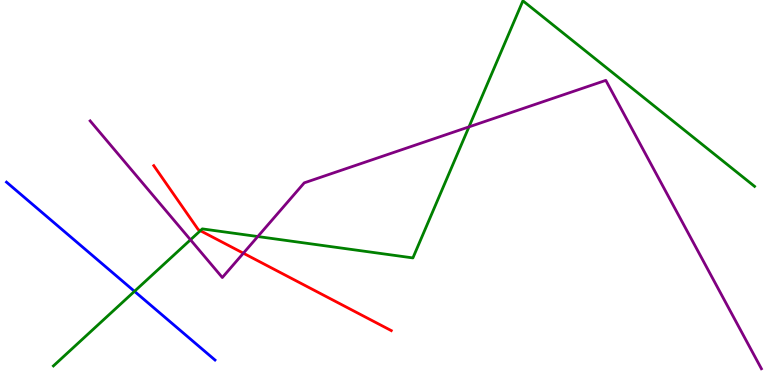[{'lines': ['blue', 'red'], 'intersections': []}, {'lines': ['green', 'red'], 'intersections': [{'x': 2.59, 'y': 4.01}]}, {'lines': ['purple', 'red'], 'intersections': [{'x': 3.14, 'y': 3.42}]}, {'lines': ['blue', 'green'], 'intersections': [{'x': 1.74, 'y': 2.43}]}, {'lines': ['blue', 'purple'], 'intersections': []}, {'lines': ['green', 'purple'], 'intersections': [{'x': 2.46, 'y': 3.77}, {'x': 3.33, 'y': 3.86}, {'x': 6.05, 'y': 6.7}]}]